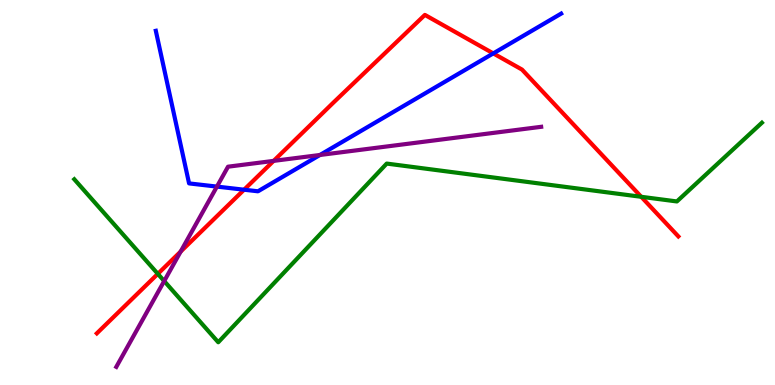[{'lines': ['blue', 'red'], 'intersections': [{'x': 3.15, 'y': 5.07}, {'x': 6.36, 'y': 8.61}]}, {'lines': ['green', 'red'], 'intersections': [{'x': 2.04, 'y': 2.89}, {'x': 8.27, 'y': 4.89}]}, {'lines': ['purple', 'red'], 'intersections': [{'x': 2.33, 'y': 3.47}, {'x': 3.53, 'y': 5.82}]}, {'lines': ['blue', 'green'], 'intersections': []}, {'lines': ['blue', 'purple'], 'intersections': [{'x': 2.8, 'y': 5.15}, {'x': 4.13, 'y': 5.97}]}, {'lines': ['green', 'purple'], 'intersections': [{'x': 2.12, 'y': 2.7}]}]